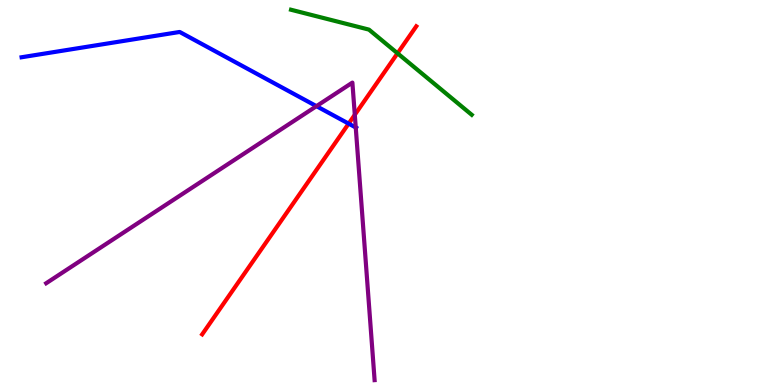[{'lines': ['blue', 'red'], 'intersections': [{'x': 4.5, 'y': 6.79}]}, {'lines': ['green', 'red'], 'intersections': [{'x': 5.13, 'y': 8.62}]}, {'lines': ['purple', 'red'], 'intersections': [{'x': 4.58, 'y': 7.02}]}, {'lines': ['blue', 'green'], 'intersections': []}, {'lines': ['blue', 'purple'], 'intersections': [{'x': 4.08, 'y': 7.24}, {'x': 4.59, 'y': 6.69}]}, {'lines': ['green', 'purple'], 'intersections': []}]